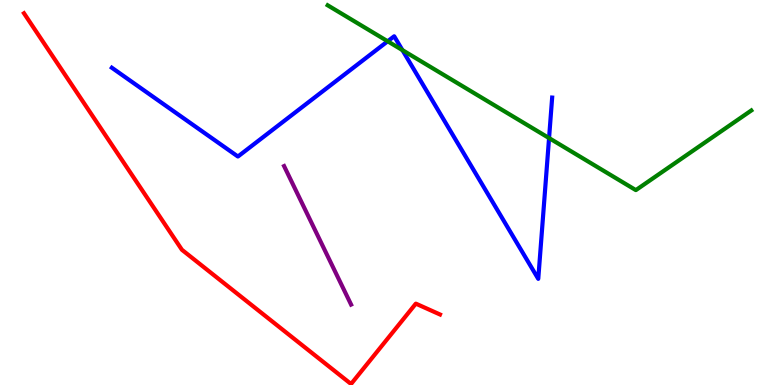[{'lines': ['blue', 'red'], 'intersections': []}, {'lines': ['green', 'red'], 'intersections': []}, {'lines': ['purple', 'red'], 'intersections': []}, {'lines': ['blue', 'green'], 'intersections': [{'x': 5.0, 'y': 8.93}, {'x': 5.19, 'y': 8.7}, {'x': 7.08, 'y': 6.41}]}, {'lines': ['blue', 'purple'], 'intersections': []}, {'lines': ['green', 'purple'], 'intersections': []}]